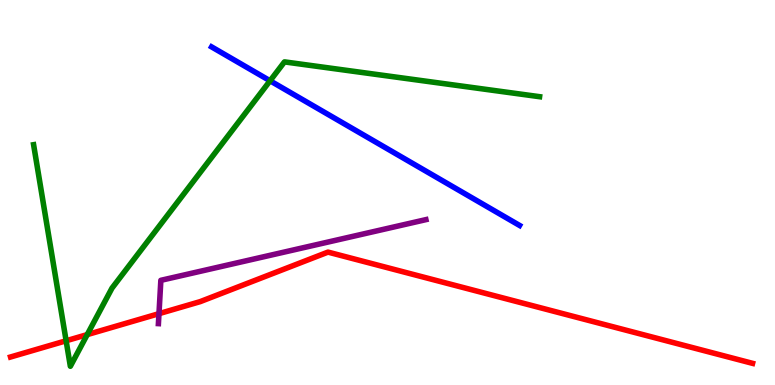[{'lines': ['blue', 'red'], 'intersections': []}, {'lines': ['green', 'red'], 'intersections': [{'x': 0.853, 'y': 1.15}, {'x': 1.13, 'y': 1.31}]}, {'lines': ['purple', 'red'], 'intersections': [{'x': 2.05, 'y': 1.85}]}, {'lines': ['blue', 'green'], 'intersections': [{'x': 3.48, 'y': 7.9}]}, {'lines': ['blue', 'purple'], 'intersections': []}, {'lines': ['green', 'purple'], 'intersections': []}]